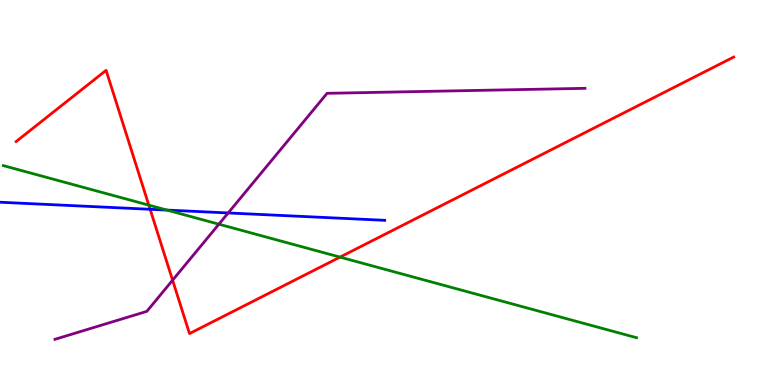[{'lines': ['blue', 'red'], 'intersections': [{'x': 1.94, 'y': 4.56}]}, {'lines': ['green', 'red'], 'intersections': [{'x': 1.92, 'y': 4.67}, {'x': 4.39, 'y': 3.32}]}, {'lines': ['purple', 'red'], 'intersections': [{'x': 2.23, 'y': 2.72}]}, {'lines': ['blue', 'green'], 'intersections': [{'x': 2.15, 'y': 4.54}]}, {'lines': ['blue', 'purple'], 'intersections': [{'x': 2.94, 'y': 4.47}]}, {'lines': ['green', 'purple'], 'intersections': [{'x': 2.82, 'y': 4.18}]}]